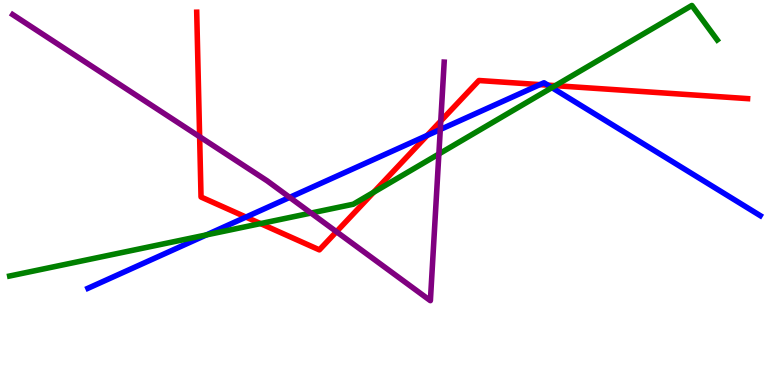[{'lines': ['blue', 'red'], 'intersections': [{'x': 3.17, 'y': 4.36}, {'x': 5.51, 'y': 6.48}, {'x': 6.97, 'y': 7.8}, {'x': 7.07, 'y': 7.79}]}, {'lines': ['green', 'red'], 'intersections': [{'x': 3.36, 'y': 4.19}, {'x': 4.82, 'y': 5.01}, {'x': 7.16, 'y': 7.78}]}, {'lines': ['purple', 'red'], 'intersections': [{'x': 2.58, 'y': 6.45}, {'x': 4.34, 'y': 3.98}, {'x': 5.69, 'y': 6.86}]}, {'lines': ['blue', 'green'], 'intersections': [{'x': 2.66, 'y': 3.9}, {'x': 7.12, 'y': 7.72}]}, {'lines': ['blue', 'purple'], 'intersections': [{'x': 3.74, 'y': 4.87}, {'x': 5.68, 'y': 6.64}]}, {'lines': ['green', 'purple'], 'intersections': [{'x': 4.01, 'y': 4.47}, {'x': 5.66, 'y': 6.0}]}]